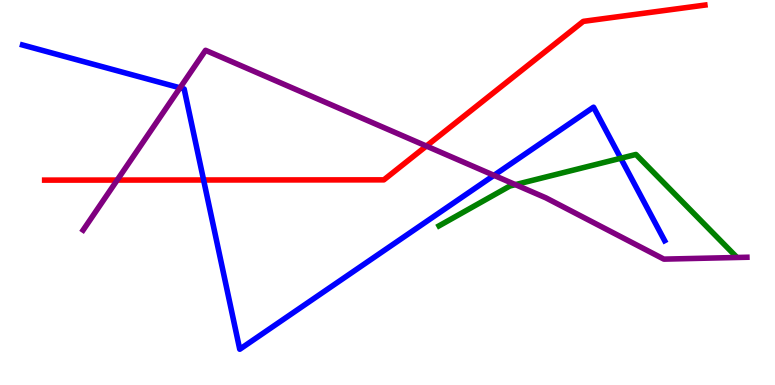[{'lines': ['blue', 'red'], 'intersections': [{'x': 2.63, 'y': 5.32}]}, {'lines': ['green', 'red'], 'intersections': []}, {'lines': ['purple', 'red'], 'intersections': [{'x': 1.51, 'y': 5.32}, {'x': 5.5, 'y': 6.21}]}, {'lines': ['blue', 'green'], 'intersections': [{'x': 8.01, 'y': 5.89}]}, {'lines': ['blue', 'purple'], 'intersections': [{'x': 2.32, 'y': 7.72}, {'x': 6.37, 'y': 5.45}]}, {'lines': ['green', 'purple'], 'intersections': [{'x': 6.65, 'y': 5.2}]}]